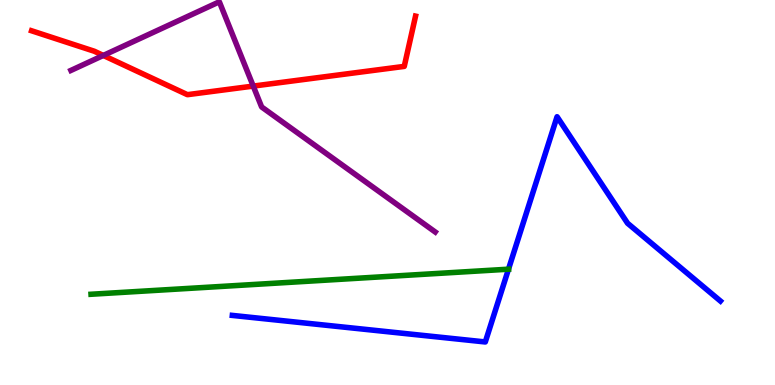[{'lines': ['blue', 'red'], 'intersections': []}, {'lines': ['green', 'red'], 'intersections': []}, {'lines': ['purple', 'red'], 'intersections': [{'x': 1.33, 'y': 8.56}, {'x': 3.27, 'y': 7.76}]}, {'lines': ['blue', 'green'], 'intersections': [{'x': 6.56, 'y': 3.01}]}, {'lines': ['blue', 'purple'], 'intersections': []}, {'lines': ['green', 'purple'], 'intersections': []}]